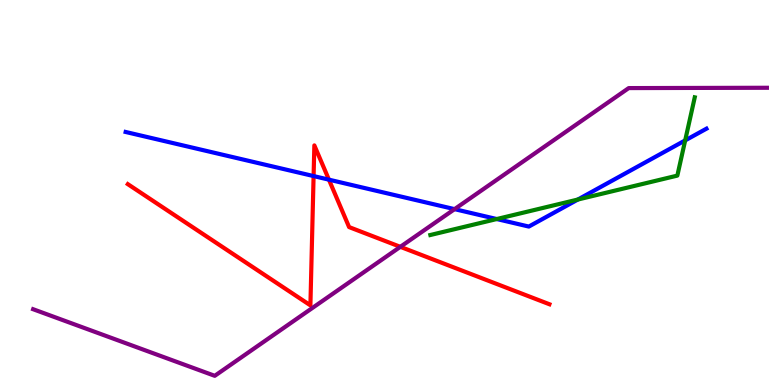[{'lines': ['blue', 'red'], 'intersections': [{'x': 4.05, 'y': 5.43}, {'x': 4.24, 'y': 5.33}]}, {'lines': ['green', 'red'], 'intersections': []}, {'lines': ['purple', 'red'], 'intersections': [{'x': 5.17, 'y': 3.59}]}, {'lines': ['blue', 'green'], 'intersections': [{'x': 6.41, 'y': 4.31}, {'x': 7.46, 'y': 4.82}, {'x': 8.84, 'y': 6.35}]}, {'lines': ['blue', 'purple'], 'intersections': [{'x': 5.87, 'y': 4.57}]}, {'lines': ['green', 'purple'], 'intersections': []}]